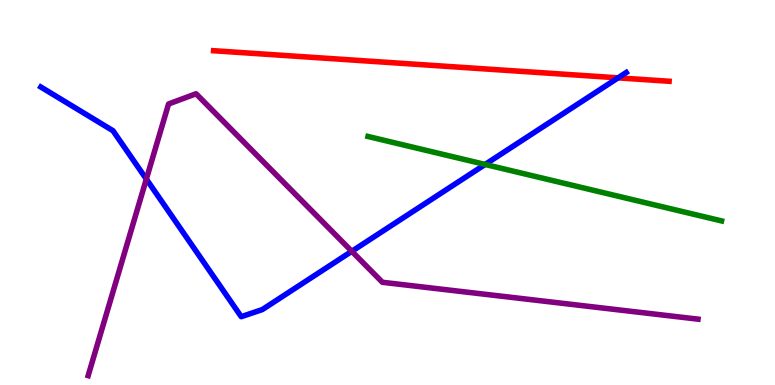[{'lines': ['blue', 'red'], 'intersections': [{'x': 7.98, 'y': 7.98}]}, {'lines': ['green', 'red'], 'intersections': []}, {'lines': ['purple', 'red'], 'intersections': []}, {'lines': ['blue', 'green'], 'intersections': [{'x': 6.26, 'y': 5.73}]}, {'lines': ['blue', 'purple'], 'intersections': [{'x': 1.89, 'y': 5.35}, {'x': 4.54, 'y': 3.47}]}, {'lines': ['green', 'purple'], 'intersections': []}]